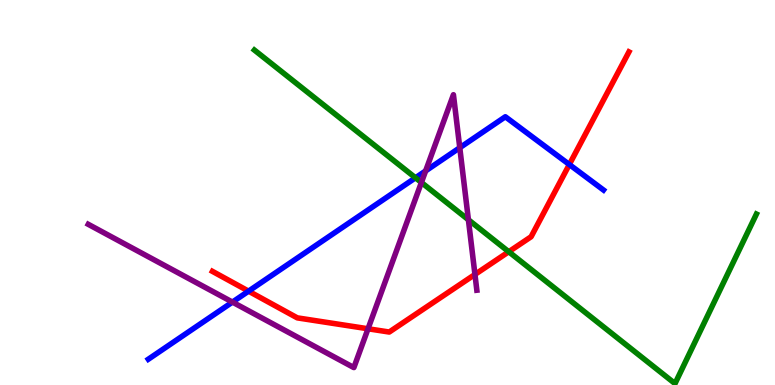[{'lines': ['blue', 'red'], 'intersections': [{'x': 3.21, 'y': 2.44}, {'x': 7.35, 'y': 5.73}]}, {'lines': ['green', 'red'], 'intersections': [{'x': 6.56, 'y': 3.46}]}, {'lines': ['purple', 'red'], 'intersections': [{'x': 4.75, 'y': 1.46}, {'x': 6.13, 'y': 2.87}]}, {'lines': ['blue', 'green'], 'intersections': [{'x': 5.36, 'y': 5.38}]}, {'lines': ['blue', 'purple'], 'intersections': [{'x': 3.0, 'y': 2.15}, {'x': 5.49, 'y': 5.56}, {'x': 5.93, 'y': 6.16}]}, {'lines': ['green', 'purple'], 'intersections': [{'x': 5.44, 'y': 5.26}, {'x': 6.04, 'y': 4.29}]}]